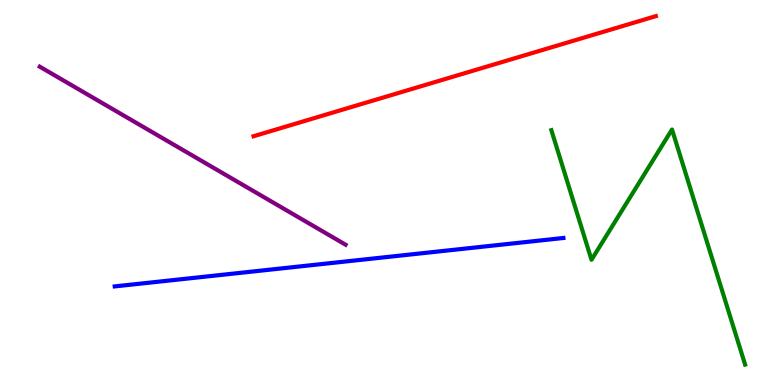[{'lines': ['blue', 'red'], 'intersections': []}, {'lines': ['green', 'red'], 'intersections': []}, {'lines': ['purple', 'red'], 'intersections': []}, {'lines': ['blue', 'green'], 'intersections': []}, {'lines': ['blue', 'purple'], 'intersections': []}, {'lines': ['green', 'purple'], 'intersections': []}]